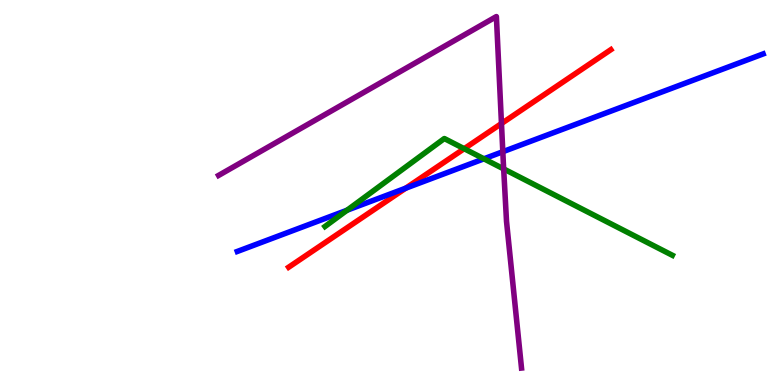[{'lines': ['blue', 'red'], 'intersections': [{'x': 5.23, 'y': 5.11}]}, {'lines': ['green', 'red'], 'intersections': [{'x': 5.99, 'y': 6.14}]}, {'lines': ['purple', 'red'], 'intersections': [{'x': 6.47, 'y': 6.79}]}, {'lines': ['blue', 'green'], 'intersections': [{'x': 4.48, 'y': 4.54}, {'x': 6.24, 'y': 5.88}]}, {'lines': ['blue', 'purple'], 'intersections': [{'x': 6.49, 'y': 6.06}]}, {'lines': ['green', 'purple'], 'intersections': [{'x': 6.5, 'y': 5.61}]}]